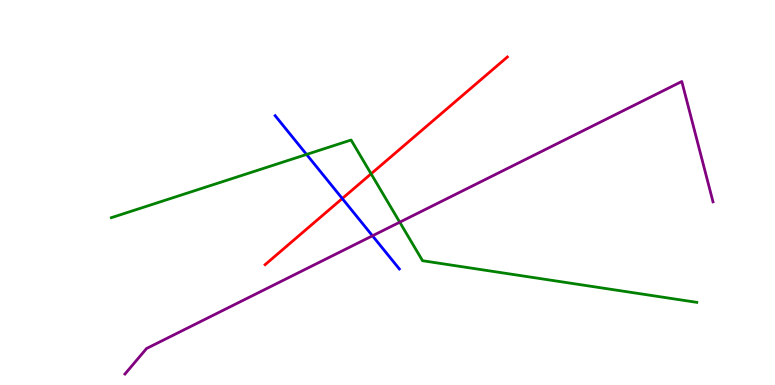[{'lines': ['blue', 'red'], 'intersections': [{'x': 4.42, 'y': 4.84}]}, {'lines': ['green', 'red'], 'intersections': [{'x': 4.79, 'y': 5.49}]}, {'lines': ['purple', 'red'], 'intersections': []}, {'lines': ['blue', 'green'], 'intersections': [{'x': 3.96, 'y': 5.99}]}, {'lines': ['blue', 'purple'], 'intersections': [{'x': 4.81, 'y': 3.88}]}, {'lines': ['green', 'purple'], 'intersections': [{'x': 5.16, 'y': 4.23}]}]